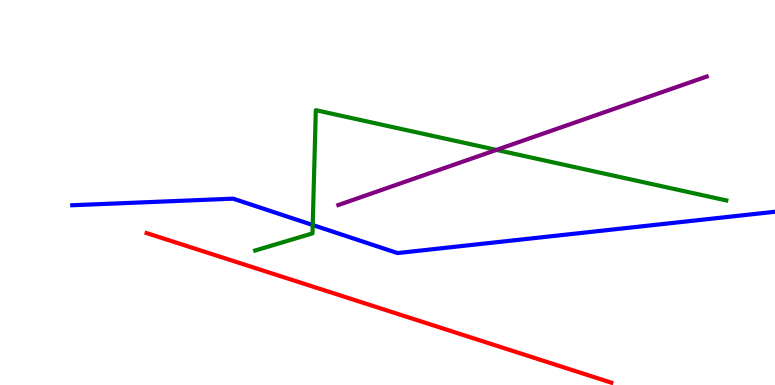[{'lines': ['blue', 'red'], 'intersections': []}, {'lines': ['green', 'red'], 'intersections': []}, {'lines': ['purple', 'red'], 'intersections': []}, {'lines': ['blue', 'green'], 'intersections': [{'x': 4.03, 'y': 4.16}]}, {'lines': ['blue', 'purple'], 'intersections': []}, {'lines': ['green', 'purple'], 'intersections': [{'x': 6.41, 'y': 6.11}]}]